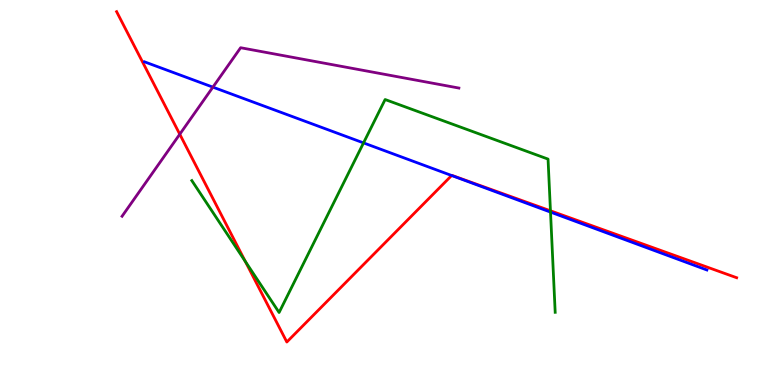[{'lines': ['blue', 'red'], 'intersections': [{'x': 5.83, 'y': 5.44}]}, {'lines': ['green', 'red'], 'intersections': [{'x': 3.16, 'y': 3.21}, {'x': 7.1, 'y': 4.52}]}, {'lines': ['purple', 'red'], 'intersections': [{'x': 2.32, 'y': 6.51}]}, {'lines': ['blue', 'green'], 'intersections': [{'x': 4.69, 'y': 6.29}, {'x': 7.1, 'y': 4.49}]}, {'lines': ['blue', 'purple'], 'intersections': [{'x': 2.75, 'y': 7.74}]}, {'lines': ['green', 'purple'], 'intersections': []}]